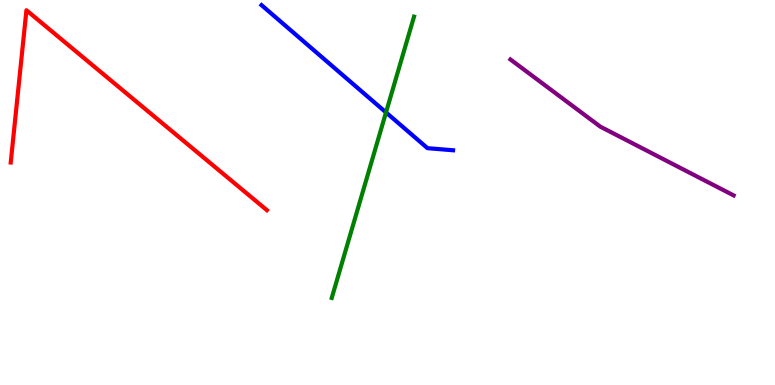[{'lines': ['blue', 'red'], 'intersections': []}, {'lines': ['green', 'red'], 'intersections': []}, {'lines': ['purple', 'red'], 'intersections': []}, {'lines': ['blue', 'green'], 'intersections': [{'x': 4.98, 'y': 7.08}]}, {'lines': ['blue', 'purple'], 'intersections': []}, {'lines': ['green', 'purple'], 'intersections': []}]